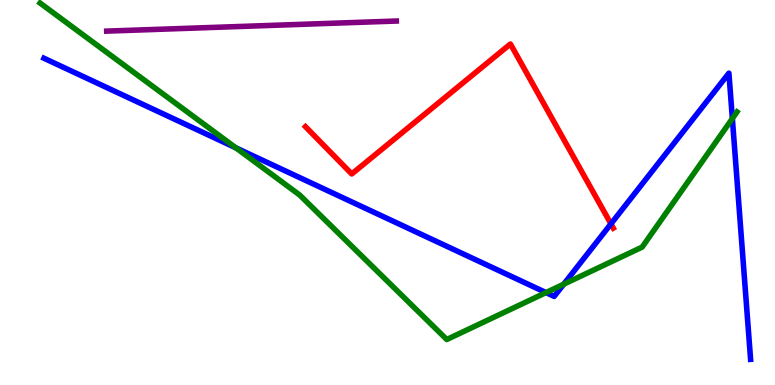[{'lines': ['blue', 'red'], 'intersections': [{'x': 7.88, 'y': 4.19}]}, {'lines': ['green', 'red'], 'intersections': []}, {'lines': ['purple', 'red'], 'intersections': []}, {'lines': ['blue', 'green'], 'intersections': [{'x': 3.04, 'y': 6.16}, {'x': 7.05, 'y': 2.4}, {'x': 7.27, 'y': 2.62}, {'x': 9.45, 'y': 6.92}]}, {'lines': ['blue', 'purple'], 'intersections': []}, {'lines': ['green', 'purple'], 'intersections': []}]